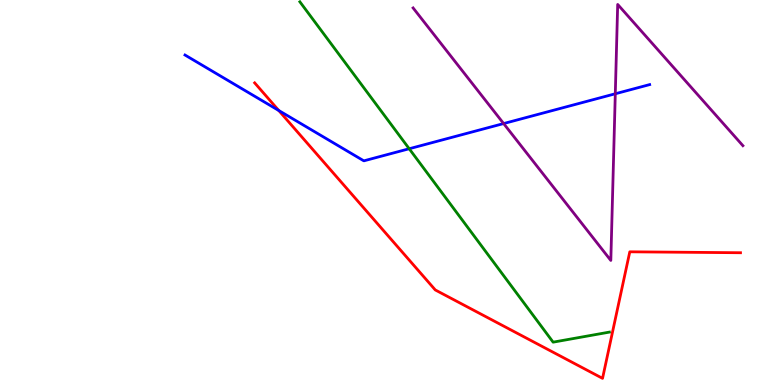[{'lines': ['blue', 'red'], 'intersections': [{'x': 3.6, 'y': 7.13}]}, {'lines': ['green', 'red'], 'intersections': []}, {'lines': ['purple', 'red'], 'intersections': []}, {'lines': ['blue', 'green'], 'intersections': [{'x': 5.28, 'y': 6.14}]}, {'lines': ['blue', 'purple'], 'intersections': [{'x': 6.5, 'y': 6.79}, {'x': 7.94, 'y': 7.56}]}, {'lines': ['green', 'purple'], 'intersections': []}]